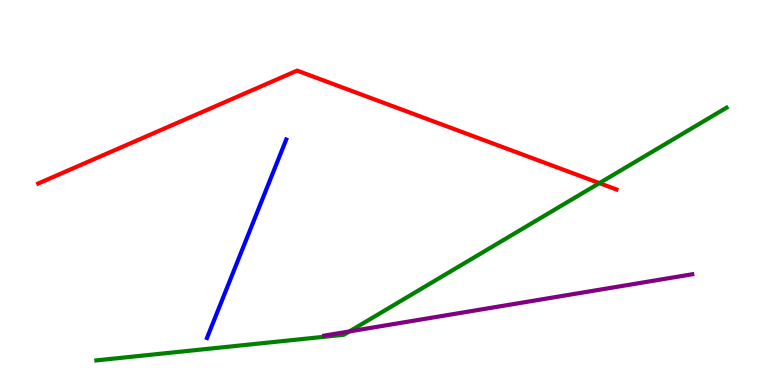[{'lines': ['blue', 'red'], 'intersections': []}, {'lines': ['green', 'red'], 'intersections': [{'x': 7.73, 'y': 5.24}]}, {'lines': ['purple', 'red'], 'intersections': []}, {'lines': ['blue', 'green'], 'intersections': []}, {'lines': ['blue', 'purple'], 'intersections': []}, {'lines': ['green', 'purple'], 'intersections': [{'x': 4.51, 'y': 1.39}]}]